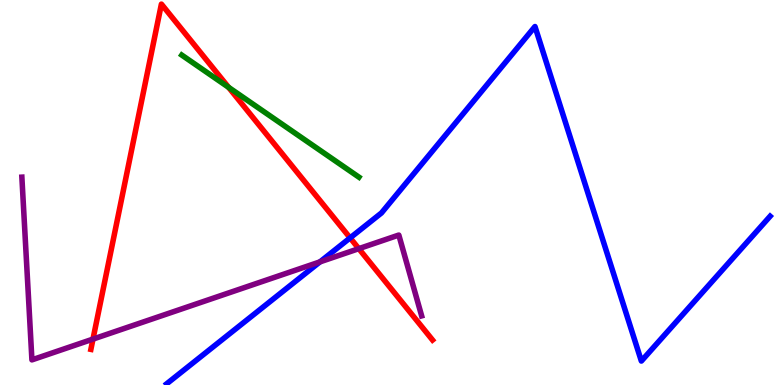[{'lines': ['blue', 'red'], 'intersections': [{'x': 4.52, 'y': 3.82}]}, {'lines': ['green', 'red'], 'intersections': [{'x': 2.95, 'y': 7.73}]}, {'lines': ['purple', 'red'], 'intersections': [{'x': 1.2, 'y': 1.19}, {'x': 4.63, 'y': 3.54}]}, {'lines': ['blue', 'green'], 'intersections': []}, {'lines': ['blue', 'purple'], 'intersections': [{'x': 4.13, 'y': 3.2}]}, {'lines': ['green', 'purple'], 'intersections': []}]